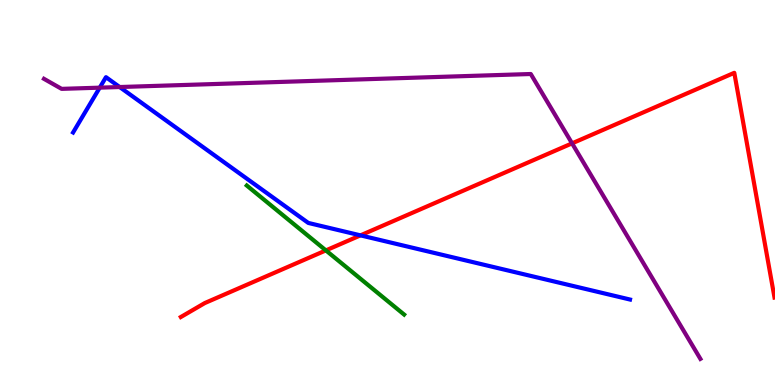[{'lines': ['blue', 'red'], 'intersections': [{'x': 4.65, 'y': 3.89}]}, {'lines': ['green', 'red'], 'intersections': [{'x': 4.2, 'y': 3.5}]}, {'lines': ['purple', 'red'], 'intersections': [{'x': 7.38, 'y': 6.28}]}, {'lines': ['blue', 'green'], 'intersections': []}, {'lines': ['blue', 'purple'], 'intersections': [{'x': 1.29, 'y': 7.72}, {'x': 1.54, 'y': 7.74}]}, {'lines': ['green', 'purple'], 'intersections': []}]